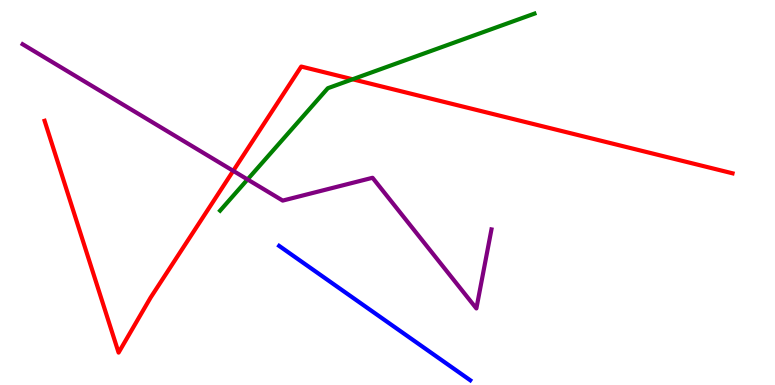[{'lines': ['blue', 'red'], 'intersections': []}, {'lines': ['green', 'red'], 'intersections': [{'x': 4.55, 'y': 7.94}]}, {'lines': ['purple', 'red'], 'intersections': [{'x': 3.01, 'y': 5.56}]}, {'lines': ['blue', 'green'], 'intersections': []}, {'lines': ['blue', 'purple'], 'intersections': []}, {'lines': ['green', 'purple'], 'intersections': [{'x': 3.19, 'y': 5.34}]}]